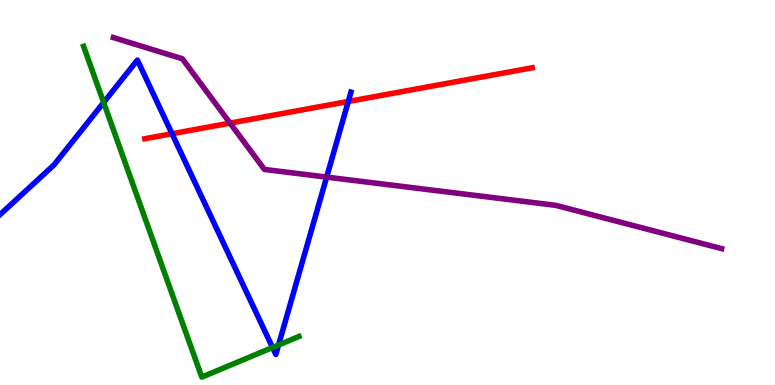[{'lines': ['blue', 'red'], 'intersections': [{'x': 2.22, 'y': 6.53}, {'x': 4.49, 'y': 7.36}]}, {'lines': ['green', 'red'], 'intersections': []}, {'lines': ['purple', 'red'], 'intersections': [{'x': 2.97, 'y': 6.8}]}, {'lines': ['blue', 'green'], 'intersections': [{'x': 1.34, 'y': 7.34}, {'x': 3.52, 'y': 0.974}, {'x': 3.59, 'y': 1.04}]}, {'lines': ['blue', 'purple'], 'intersections': [{'x': 4.21, 'y': 5.4}]}, {'lines': ['green', 'purple'], 'intersections': []}]